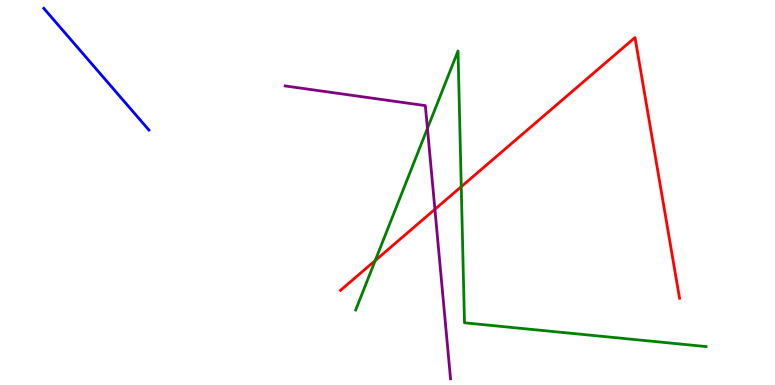[{'lines': ['blue', 'red'], 'intersections': []}, {'lines': ['green', 'red'], 'intersections': [{'x': 4.84, 'y': 3.23}, {'x': 5.95, 'y': 5.15}]}, {'lines': ['purple', 'red'], 'intersections': [{'x': 5.61, 'y': 4.56}]}, {'lines': ['blue', 'green'], 'intersections': []}, {'lines': ['blue', 'purple'], 'intersections': []}, {'lines': ['green', 'purple'], 'intersections': [{'x': 5.52, 'y': 6.67}]}]